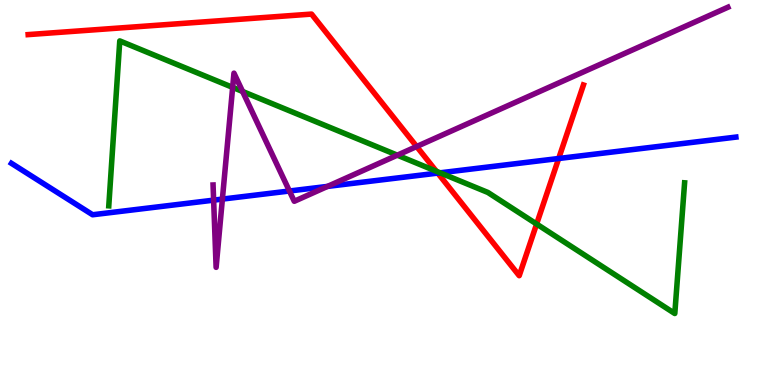[{'lines': ['blue', 'red'], 'intersections': [{'x': 5.65, 'y': 5.5}, {'x': 7.21, 'y': 5.88}]}, {'lines': ['green', 'red'], 'intersections': [{'x': 5.63, 'y': 5.55}, {'x': 6.92, 'y': 4.18}]}, {'lines': ['purple', 'red'], 'intersections': [{'x': 5.38, 'y': 6.19}]}, {'lines': ['blue', 'green'], 'intersections': [{'x': 5.68, 'y': 5.51}]}, {'lines': ['blue', 'purple'], 'intersections': [{'x': 2.76, 'y': 4.8}, {'x': 2.87, 'y': 4.83}, {'x': 3.73, 'y': 5.04}, {'x': 4.23, 'y': 5.16}]}, {'lines': ['green', 'purple'], 'intersections': [{'x': 3.0, 'y': 7.73}, {'x': 3.13, 'y': 7.62}, {'x': 5.13, 'y': 5.97}]}]